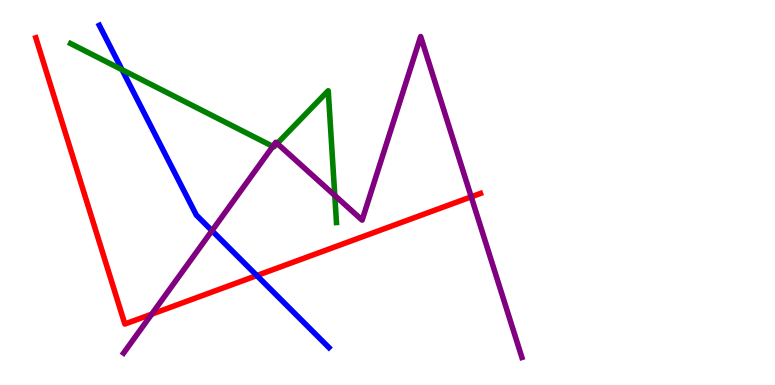[{'lines': ['blue', 'red'], 'intersections': [{'x': 3.31, 'y': 2.84}]}, {'lines': ['green', 'red'], 'intersections': []}, {'lines': ['purple', 'red'], 'intersections': [{'x': 1.96, 'y': 1.84}, {'x': 6.08, 'y': 4.89}]}, {'lines': ['blue', 'green'], 'intersections': [{'x': 1.57, 'y': 8.19}]}, {'lines': ['blue', 'purple'], 'intersections': [{'x': 2.74, 'y': 4.01}]}, {'lines': ['green', 'purple'], 'intersections': [{'x': 3.52, 'y': 6.2}, {'x': 3.58, 'y': 6.27}, {'x': 4.32, 'y': 4.92}]}]